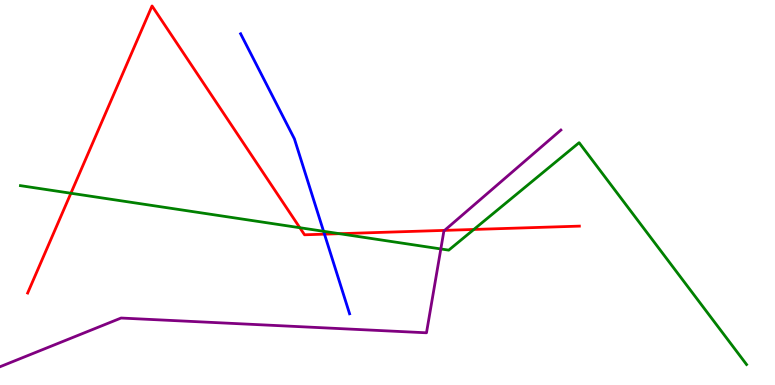[{'lines': ['blue', 'red'], 'intersections': [{'x': 4.19, 'y': 3.92}]}, {'lines': ['green', 'red'], 'intersections': [{'x': 0.915, 'y': 4.98}, {'x': 3.87, 'y': 4.09}, {'x': 4.38, 'y': 3.93}, {'x': 6.11, 'y': 4.04}]}, {'lines': ['purple', 'red'], 'intersections': [{'x': 5.74, 'y': 4.02}]}, {'lines': ['blue', 'green'], 'intersections': [{'x': 4.18, 'y': 3.99}]}, {'lines': ['blue', 'purple'], 'intersections': []}, {'lines': ['green', 'purple'], 'intersections': [{'x': 5.69, 'y': 3.53}]}]